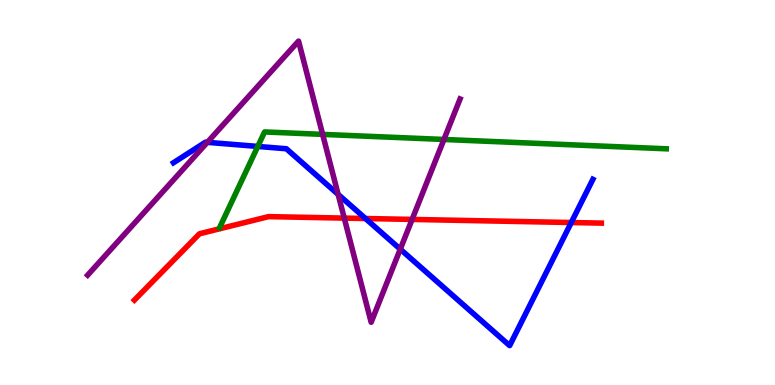[{'lines': ['blue', 'red'], 'intersections': [{'x': 4.72, 'y': 4.32}, {'x': 7.37, 'y': 4.22}]}, {'lines': ['green', 'red'], 'intersections': []}, {'lines': ['purple', 'red'], 'intersections': [{'x': 4.44, 'y': 4.34}, {'x': 5.32, 'y': 4.3}]}, {'lines': ['blue', 'green'], 'intersections': [{'x': 3.33, 'y': 6.2}]}, {'lines': ['blue', 'purple'], 'intersections': [{'x': 2.68, 'y': 6.3}, {'x': 4.36, 'y': 4.95}, {'x': 5.16, 'y': 3.53}]}, {'lines': ['green', 'purple'], 'intersections': [{'x': 4.16, 'y': 6.51}, {'x': 5.73, 'y': 6.38}]}]